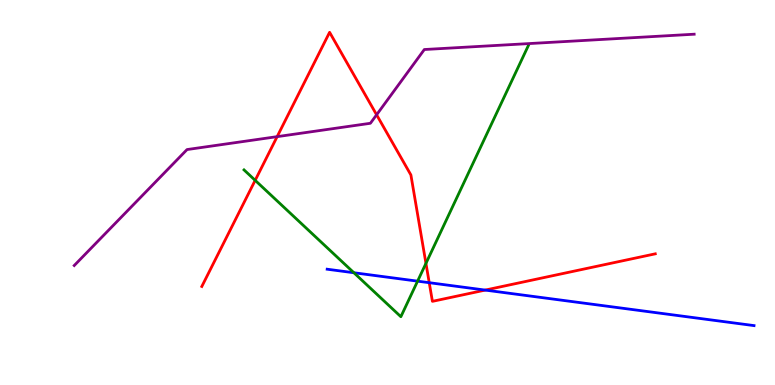[{'lines': ['blue', 'red'], 'intersections': [{'x': 5.54, 'y': 2.66}, {'x': 6.26, 'y': 2.47}]}, {'lines': ['green', 'red'], 'intersections': [{'x': 3.29, 'y': 5.32}, {'x': 5.5, 'y': 3.16}]}, {'lines': ['purple', 'red'], 'intersections': [{'x': 3.58, 'y': 6.45}, {'x': 4.86, 'y': 7.02}]}, {'lines': ['blue', 'green'], 'intersections': [{'x': 4.57, 'y': 2.92}, {'x': 5.39, 'y': 2.7}]}, {'lines': ['blue', 'purple'], 'intersections': []}, {'lines': ['green', 'purple'], 'intersections': []}]